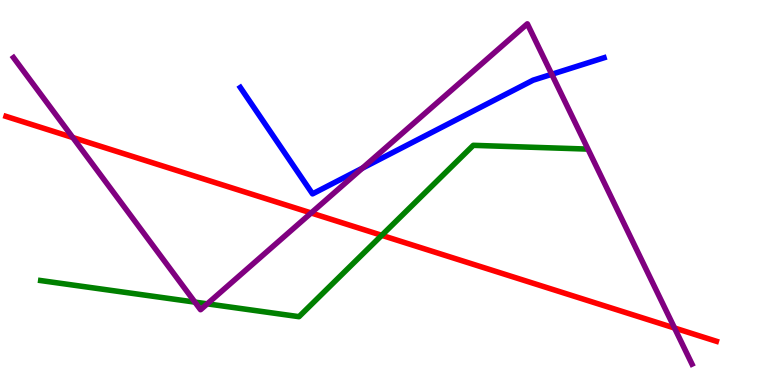[{'lines': ['blue', 'red'], 'intersections': []}, {'lines': ['green', 'red'], 'intersections': [{'x': 4.93, 'y': 3.89}]}, {'lines': ['purple', 'red'], 'intersections': [{'x': 0.939, 'y': 6.43}, {'x': 4.01, 'y': 4.47}, {'x': 8.7, 'y': 1.48}]}, {'lines': ['blue', 'green'], 'intersections': []}, {'lines': ['blue', 'purple'], 'intersections': [{'x': 4.67, 'y': 5.63}, {'x': 7.12, 'y': 8.07}]}, {'lines': ['green', 'purple'], 'intersections': [{'x': 2.51, 'y': 2.15}, {'x': 2.67, 'y': 2.11}]}]